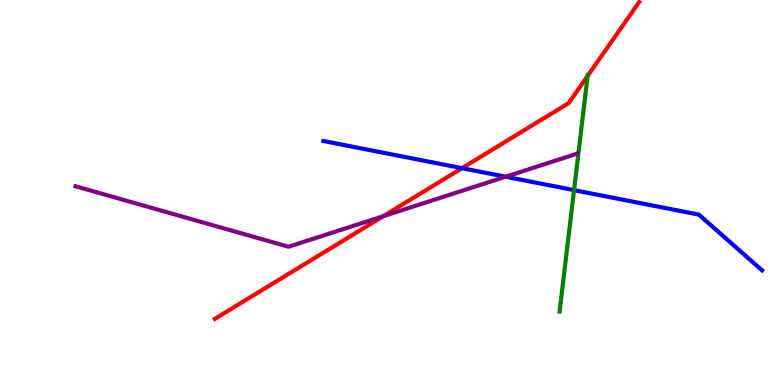[{'lines': ['blue', 'red'], 'intersections': [{'x': 5.96, 'y': 5.63}]}, {'lines': ['green', 'red'], 'intersections': [{'x': 7.58, 'y': 8.03}]}, {'lines': ['purple', 'red'], 'intersections': [{'x': 4.94, 'y': 4.38}]}, {'lines': ['blue', 'green'], 'intersections': [{'x': 7.41, 'y': 5.06}]}, {'lines': ['blue', 'purple'], 'intersections': [{'x': 6.52, 'y': 5.41}]}, {'lines': ['green', 'purple'], 'intersections': []}]